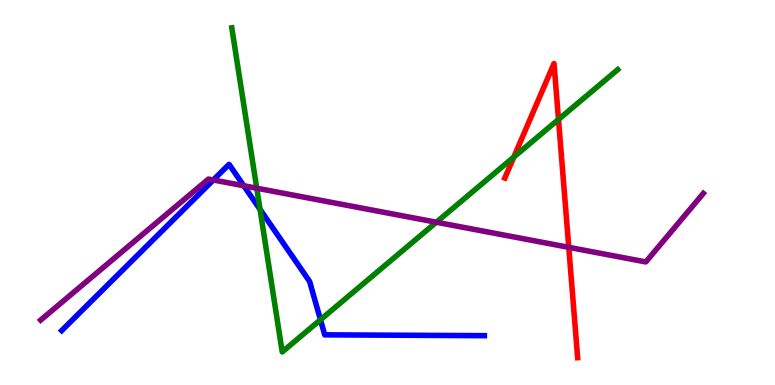[{'lines': ['blue', 'red'], 'intersections': []}, {'lines': ['green', 'red'], 'intersections': [{'x': 6.63, 'y': 5.92}, {'x': 7.21, 'y': 6.9}]}, {'lines': ['purple', 'red'], 'intersections': [{'x': 7.34, 'y': 3.58}]}, {'lines': ['blue', 'green'], 'intersections': [{'x': 3.36, 'y': 4.56}, {'x': 4.13, 'y': 1.69}]}, {'lines': ['blue', 'purple'], 'intersections': [{'x': 2.75, 'y': 5.33}, {'x': 3.15, 'y': 5.18}]}, {'lines': ['green', 'purple'], 'intersections': [{'x': 3.31, 'y': 5.11}, {'x': 5.63, 'y': 4.23}]}]